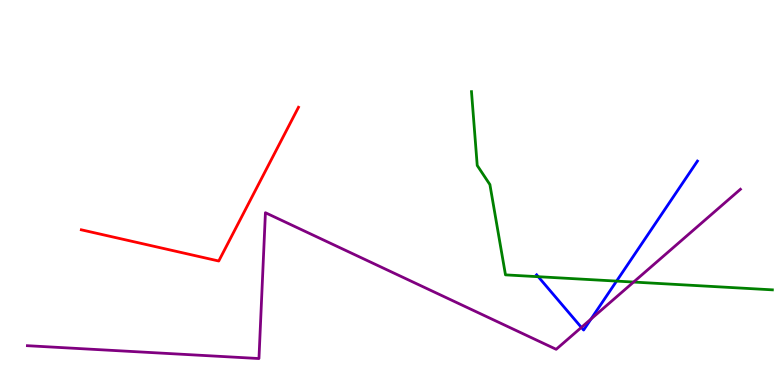[{'lines': ['blue', 'red'], 'intersections': []}, {'lines': ['green', 'red'], 'intersections': []}, {'lines': ['purple', 'red'], 'intersections': []}, {'lines': ['blue', 'green'], 'intersections': [{'x': 6.94, 'y': 2.81}, {'x': 7.96, 'y': 2.7}]}, {'lines': ['blue', 'purple'], 'intersections': [{'x': 7.5, 'y': 1.5}, {'x': 7.63, 'y': 1.71}]}, {'lines': ['green', 'purple'], 'intersections': [{'x': 8.18, 'y': 2.67}]}]